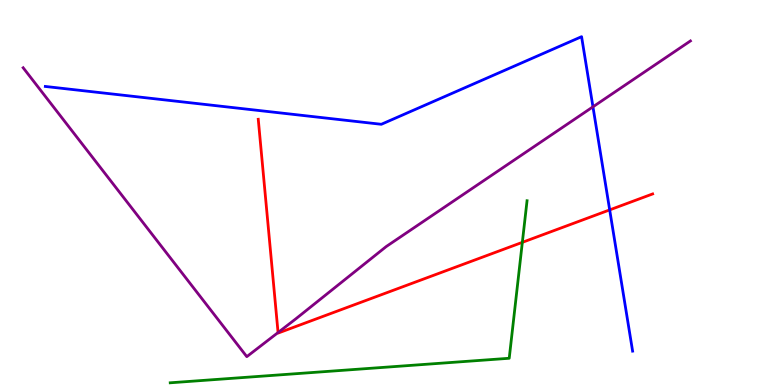[{'lines': ['blue', 'red'], 'intersections': [{'x': 7.87, 'y': 4.55}]}, {'lines': ['green', 'red'], 'intersections': [{'x': 6.74, 'y': 3.71}]}, {'lines': ['purple', 'red'], 'intersections': [{'x': 3.59, 'y': 1.36}]}, {'lines': ['blue', 'green'], 'intersections': []}, {'lines': ['blue', 'purple'], 'intersections': [{'x': 7.65, 'y': 7.23}]}, {'lines': ['green', 'purple'], 'intersections': []}]